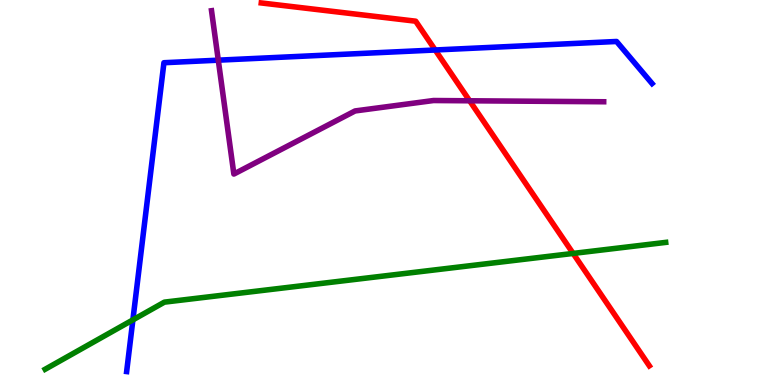[{'lines': ['blue', 'red'], 'intersections': [{'x': 5.62, 'y': 8.7}]}, {'lines': ['green', 'red'], 'intersections': [{'x': 7.4, 'y': 3.42}]}, {'lines': ['purple', 'red'], 'intersections': [{'x': 6.06, 'y': 7.38}]}, {'lines': ['blue', 'green'], 'intersections': [{'x': 1.71, 'y': 1.69}]}, {'lines': ['blue', 'purple'], 'intersections': [{'x': 2.82, 'y': 8.44}]}, {'lines': ['green', 'purple'], 'intersections': []}]